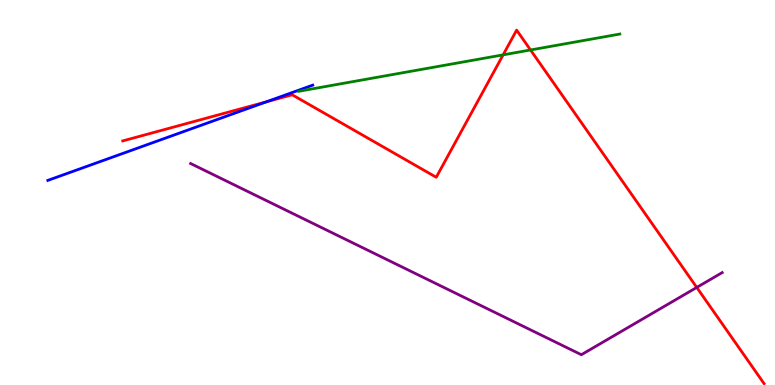[{'lines': ['blue', 'red'], 'intersections': [{'x': 3.44, 'y': 7.35}]}, {'lines': ['green', 'red'], 'intersections': [{'x': 6.49, 'y': 8.58}, {'x': 6.85, 'y': 8.7}]}, {'lines': ['purple', 'red'], 'intersections': [{'x': 8.99, 'y': 2.53}]}, {'lines': ['blue', 'green'], 'intersections': []}, {'lines': ['blue', 'purple'], 'intersections': []}, {'lines': ['green', 'purple'], 'intersections': []}]